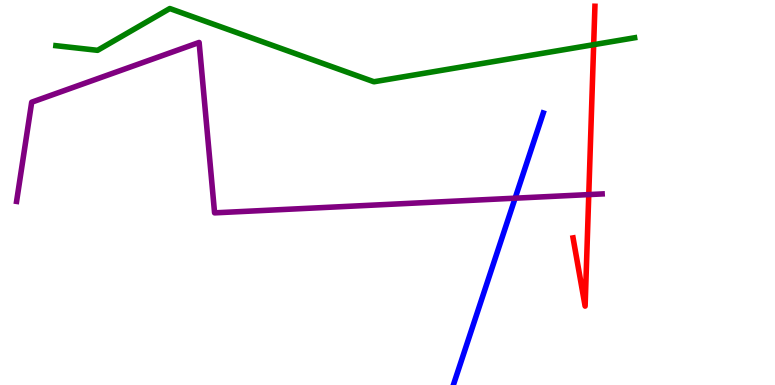[{'lines': ['blue', 'red'], 'intersections': []}, {'lines': ['green', 'red'], 'intersections': [{'x': 7.66, 'y': 8.84}]}, {'lines': ['purple', 'red'], 'intersections': [{'x': 7.6, 'y': 4.95}]}, {'lines': ['blue', 'green'], 'intersections': []}, {'lines': ['blue', 'purple'], 'intersections': [{'x': 6.65, 'y': 4.85}]}, {'lines': ['green', 'purple'], 'intersections': []}]